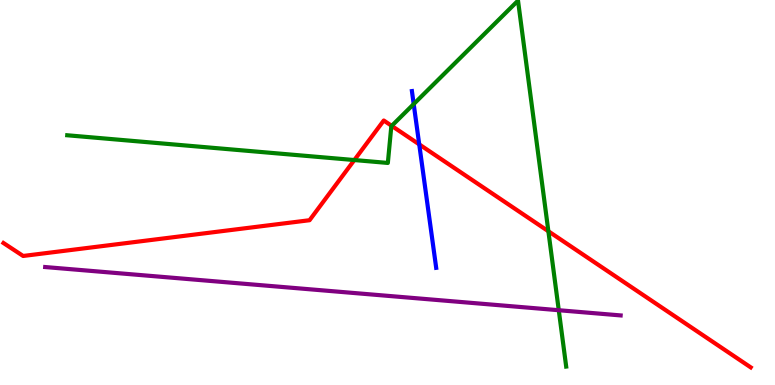[{'lines': ['blue', 'red'], 'intersections': [{'x': 5.41, 'y': 6.25}]}, {'lines': ['green', 'red'], 'intersections': [{'x': 4.57, 'y': 5.84}, {'x': 5.05, 'y': 6.73}, {'x': 7.08, 'y': 3.99}]}, {'lines': ['purple', 'red'], 'intersections': []}, {'lines': ['blue', 'green'], 'intersections': [{'x': 5.34, 'y': 7.3}]}, {'lines': ['blue', 'purple'], 'intersections': []}, {'lines': ['green', 'purple'], 'intersections': [{'x': 7.21, 'y': 1.94}]}]